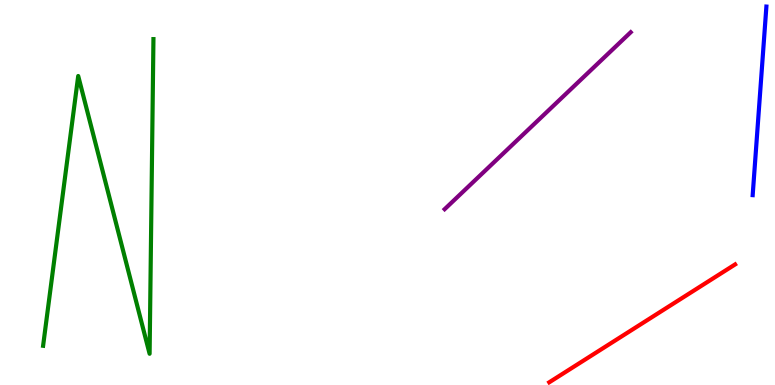[{'lines': ['blue', 'red'], 'intersections': []}, {'lines': ['green', 'red'], 'intersections': []}, {'lines': ['purple', 'red'], 'intersections': []}, {'lines': ['blue', 'green'], 'intersections': []}, {'lines': ['blue', 'purple'], 'intersections': []}, {'lines': ['green', 'purple'], 'intersections': []}]